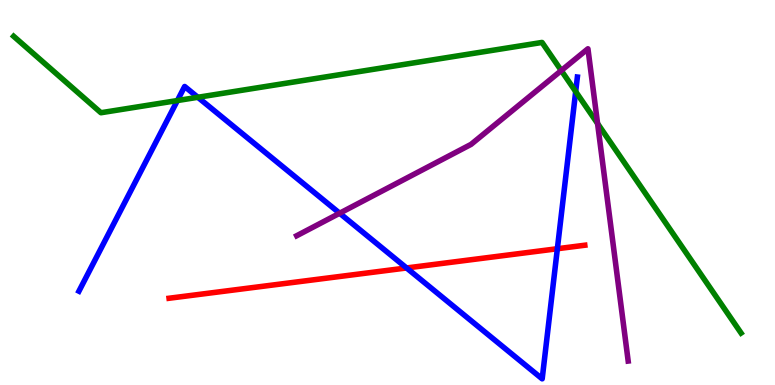[{'lines': ['blue', 'red'], 'intersections': [{'x': 5.25, 'y': 3.04}, {'x': 7.19, 'y': 3.54}]}, {'lines': ['green', 'red'], 'intersections': []}, {'lines': ['purple', 'red'], 'intersections': []}, {'lines': ['blue', 'green'], 'intersections': [{'x': 2.29, 'y': 7.39}, {'x': 2.55, 'y': 7.47}, {'x': 7.43, 'y': 7.62}]}, {'lines': ['blue', 'purple'], 'intersections': [{'x': 4.38, 'y': 4.46}]}, {'lines': ['green', 'purple'], 'intersections': [{'x': 7.24, 'y': 8.17}, {'x': 7.71, 'y': 6.79}]}]